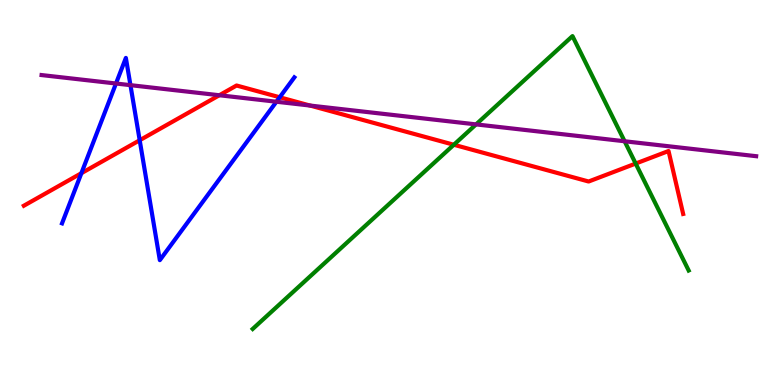[{'lines': ['blue', 'red'], 'intersections': [{'x': 1.05, 'y': 5.5}, {'x': 1.8, 'y': 6.36}, {'x': 3.61, 'y': 7.47}]}, {'lines': ['green', 'red'], 'intersections': [{'x': 5.86, 'y': 6.24}, {'x': 8.2, 'y': 5.75}]}, {'lines': ['purple', 'red'], 'intersections': [{'x': 2.83, 'y': 7.53}, {'x': 4.0, 'y': 7.26}]}, {'lines': ['blue', 'green'], 'intersections': []}, {'lines': ['blue', 'purple'], 'intersections': [{'x': 1.5, 'y': 7.83}, {'x': 1.68, 'y': 7.79}, {'x': 3.57, 'y': 7.36}]}, {'lines': ['green', 'purple'], 'intersections': [{'x': 6.14, 'y': 6.77}, {'x': 8.06, 'y': 6.33}]}]